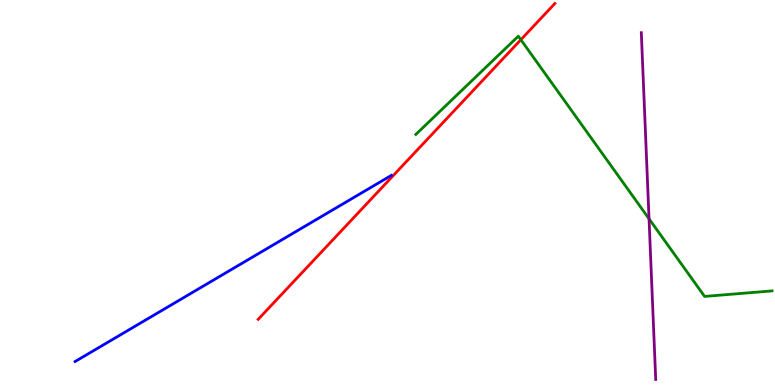[{'lines': ['blue', 'red'], 'intersections': []}, {'lines': ['green', 'red'], 'intersections': [{'x': 6.72, 'y': 8.97}]}, {'lines': ['purple', 'red'], 'intersections': []}, {'lines': ['blue', 'green'], 'intersections': []}, {'lines': ['blue', 'purple'], 'intersections': []}, {'lines': ['green', 'purple'], 'intersections': [{'x': 8.37, 'y': 4.32}]}]